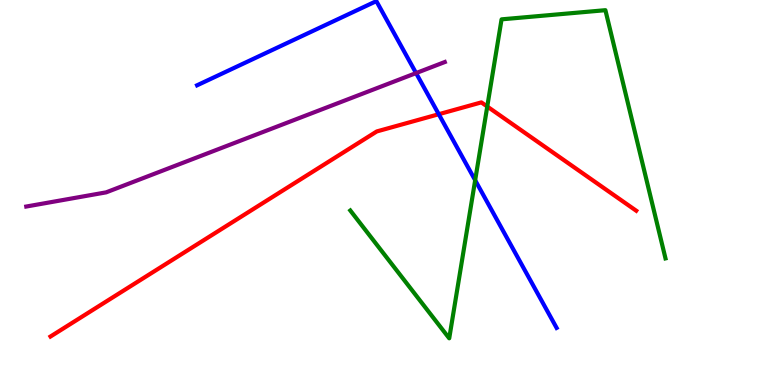[{'lines': ['blue', 'red'], 'intersections': [{'x': 5.66, 'y': 7.03}]}, {'lines': ['green', 'red'], 'intersections': [{'x': 6.29, 'y': 7.23}]}, {'lines': ['purple', 'red'], 'intersections': []}, {'lines': ['blue', 'green'], 'intersections': [{'x': 6.13, 'y': 5.32}]}, {'lines': ['blue', 'purple'], 'intersections': [{'x': 5.37, 'y': 8.1}]}, {'lines': ['green', 'purple'], 'intersections': []}]